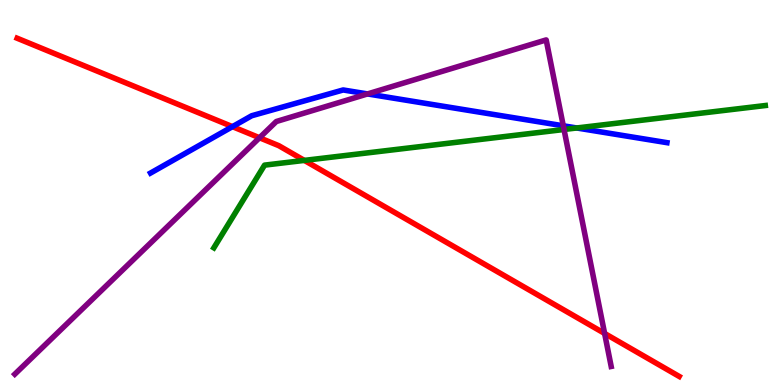[{'lines': ['blue', 'red'], 'intersections': [{'x': 3.0, 'y': 6.71}]}, {'lines': ['green', 'red'], 'intersections': [{'x': 3.93, 'y': 5.83}]}, {'lines': ['purple', 'red'], 'intersections': [{'x': 3.35, 'y': 6.42}, {'x': 7.8, 'y': 1.34}]}, {'lines': ['blue', 'green'], 'intersections': [{'x': 7.44, 'y': 6.68}]}, {'lines': ['blue', 'purple'], 'intersections': [{'x': 4.74, 'y': 7.56}, {'x': 7.27, 'y': 6.73}]}, {'lines': ['green', 'purple'], 'intersections': [{'x': 7.28, 'y': 6.64}]}]